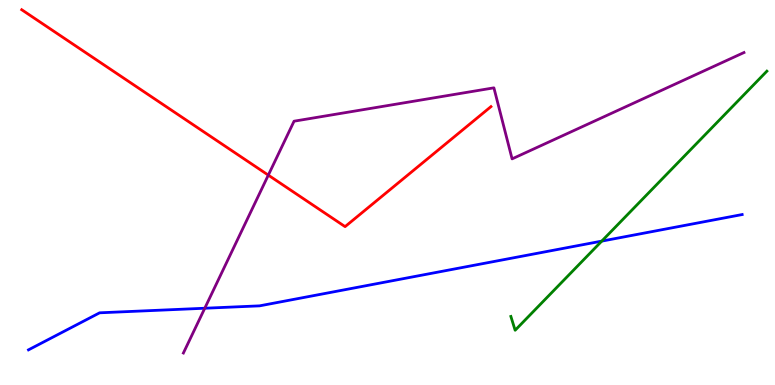[{'lines': ['blue', 'red'], 'intersections': []}, {'lines': ['green', 'red'], 'intersections': []}, {'lines': ['purple', 'red'], 'intersections': [{'x': 3.46, 'y': 5.45}]}, {'lines': ['blue', 'green'], 'intersections': [{'x': 7.76, 'y': 3.74}]}, {'lines': ['blue', 'purple'], 'intersections': [{'x': 2.64, 'y': 1.99}]}, {'lines': ['green', 'purple'], 'intersections': []}]